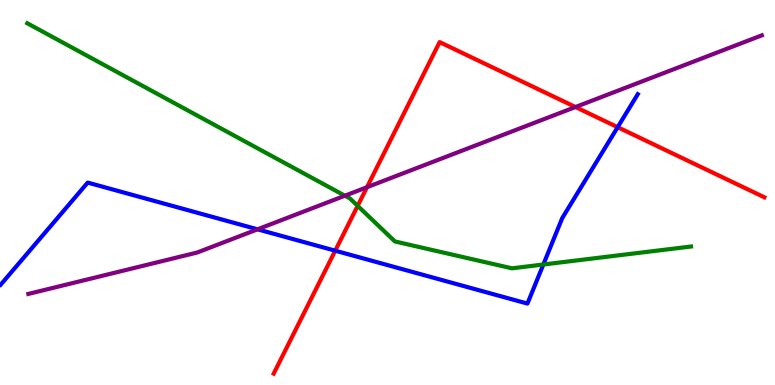[{'lines': ['blue', 'red'], 'intersections': [{'x': 4.33, 'y': 3.49}, {'x': 7.97, 'y': 6.7}]}, {'lines': ['green', 'red'], 'intersections': [{'x': 4.62, 'y': 4.65}]}, {'lines': ['purple', 'red'], 'intersections': [{'x': 4.74, 'y': 5.14}, {'x': 7.43, 'y': 7.22}]}, {'lines': ['blue', 'green'], 'intersections': [{'x': 7.01, 'y': 3.13}]}, {'lines': ['blue', 'purple'], 'intersections': [{'x': 3.32, 'y': 4.04}]}, {'lines': ['green', 'purple'], 'intersections': [{'x': 4.45, 'y': 4.92}]}]